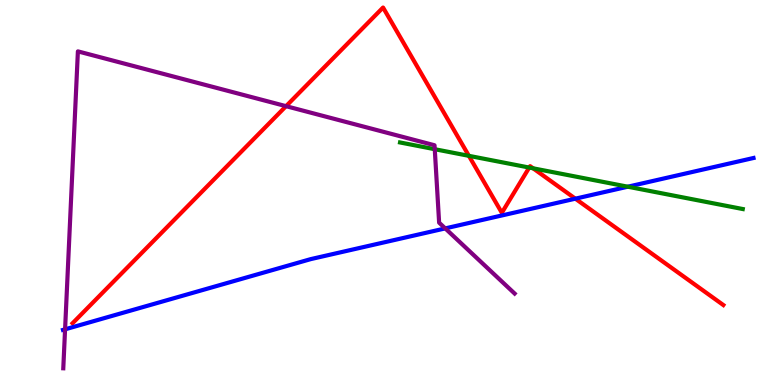[{'lines': ['blue', 'red'], 'intersections': [{'x': 7.42, 'y': 4.84}]}, {'lines': ['green', 'red'], 'intersections': [{'x': 6.05, 'y': 5.95}, {'x': 6.83, 'y': 5.65}, {'x': 6.88, 'y': 5.63}]}, {'lines': ['purple', 'red'], 'intersections': [{'x': 3.69, 'y': 7.24}]}, {'lines': ['blue', 'green'], 'intersections': [{'x': 8.1, 'y': 5.15}]}, {'lines': ['blue', 'purple'], 'intersections': [{'x': 0.84, 'y': 1.45}, {'x': 5.75, 'y': 4.07}]}, {'lines': ['green', 'purple'], 'intersections': [{'x': 5.61, 'y': 6.12}]}]